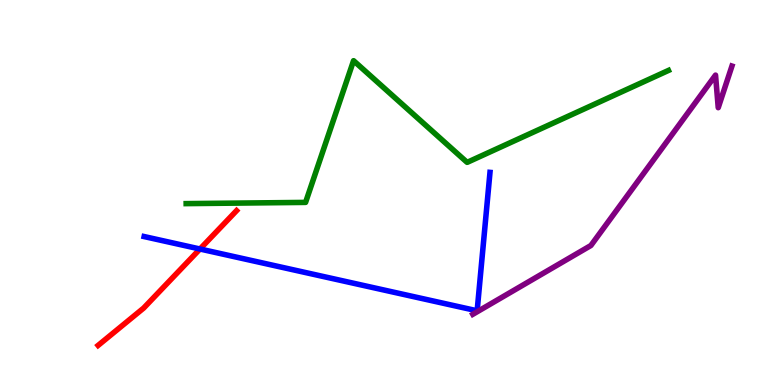[{'lines': ['blue', 'red'], 'intersections': [{'x': 2.58, 'y': 3.53}]}, {'lines': ['green', 'red'], 'intersections': []}, {'lines': ['purple', 'red'], 'intersections': []}, {'lines': ['blue', 'green'], 'intersections': []}, {'lines': ['blue', 'purple'], 'intersections': []}, {'lines': ['green', 'purple'], 'intersections': []}]